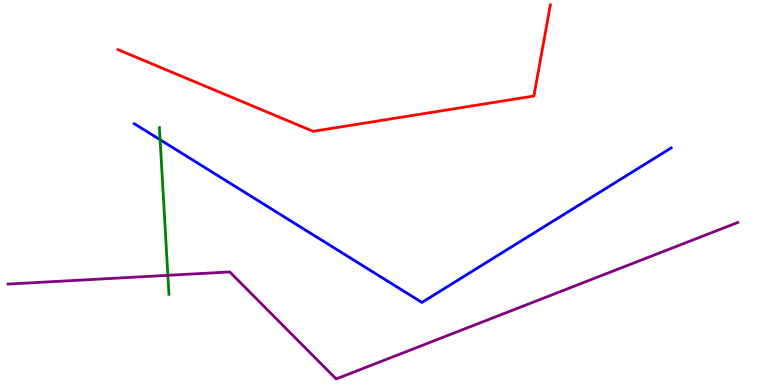[{'lines': ['blue', 'red'], 'intersections': []}, {'lines': ['green', 'red'], 'intersections': []}, {'lines': ['purple', 'red'], 'intersections': []}, {'lines': ['blue', 'green'], 'intersections': [{'x': 2.07, 'y': 6.37}]}, {'lines': ['blue', 'purple'], 'intersections': []}, {'lines': ['green', 'purple'], 'intersections': [{'x': 2.17, 'y': 2.85}]}]